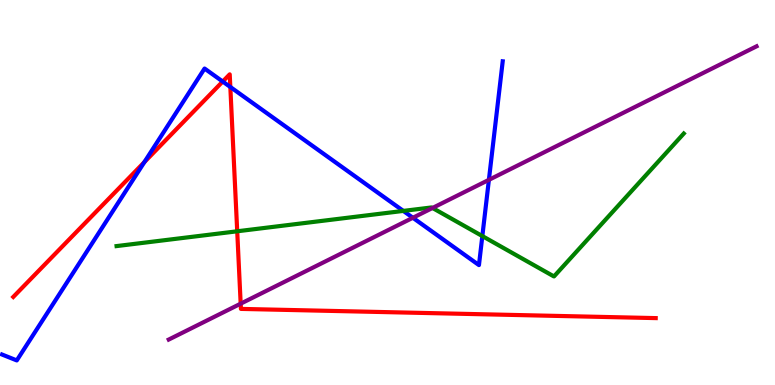[{'lines': ['blue', 'red'], 'intersections': [{'x': 1.86, 'y': 5.79}, {'x': 2.87, 'y': 7.88}, {'x': 2.97, 'y': 7.74}]}, {'lines': ['green', 'red'], 'intersections': [{'x': 3.06, 'y': 3.99}]}, {'lines': ['purple', 'red'], 'intersections': [{'x': 3.11, 'y': 2.11}]}, {'lines': ['blue', 'green'], 'intersections': [{'x': 5.2, 'y': 4.52}, {'x': 6.22, 'y': 3.87}]}, {'lines': ['blue', 'purple'], 'intersections': [{'x': 5.33, 'y': 4.34}, {'x': 6.31, 'y': 5.33}]}, {'lines': ['green', 'purple'], 'intersections': [{'x': 5.58, 'y': 4.6}]}]